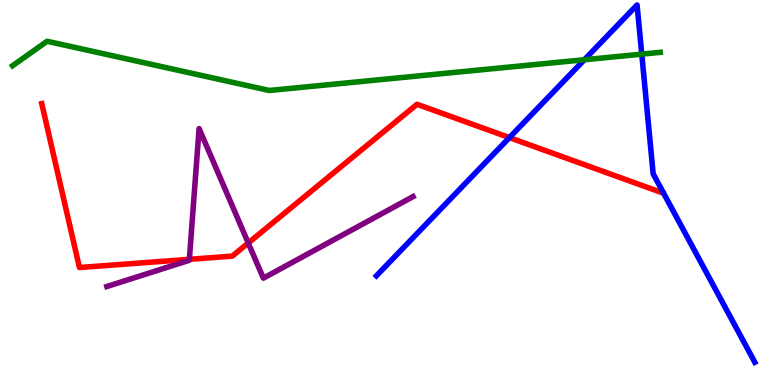[{'lines': ['blue', 'red'], 'intersections': [{'x': 6.57, 'y': 6.43}]}, {'lines': ['green', 'red'], 'intersections': []}, {'lines': ['purple', 'red'], 'intersections': [{'x': 2.44, 'y': 3.26}, {'x': 3.2, 'y': 3.69}]}, {'lines': ['blue', 'green'], 'intersections': [{'x': 7.54, 'y': 8.45}, {'x': 8.28, 'y': 8.59}]}, {'lines': ['blue', 'purple'], 'intersections': []}, {'lines': ['green', 'purple'], 'intersections': []}]